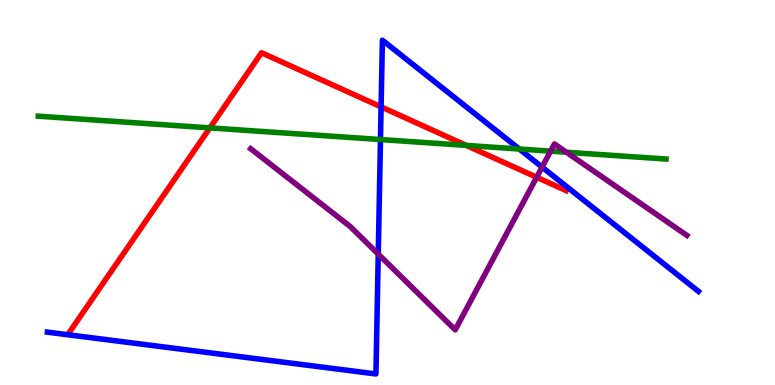[{'lines': ['blue', 'red'], 'intersections': [{'x': 4.92, 'y': 7.22}]}, {'lines': ['green', 'red'], 'intersections': [{'x': 2.71, 'y': 6.68}, {'x': 6.02, 'y': 6.22}]}, {'lines': ['purple', 'red'], 'intersections': [{'x': 6.92, 'y': 5.4}]}, {'lines': ['blue', 'green'], 'intersections': [{'x': 4.91, 'y': 6.38}, {'x': 6.7, 'y': 6.13}]}, {'lines': ['blue', 'purple'], 'intersections': [{'x': 4.88, 'y': 3.4}, {'x': 6.99, 'y': 5.66}]}, {'lines': ['green', 'purple'], 'intersections': [{'x': 7.1, 'y': 6.07}, {'x': 7.31, 'y': 6.05}]}]